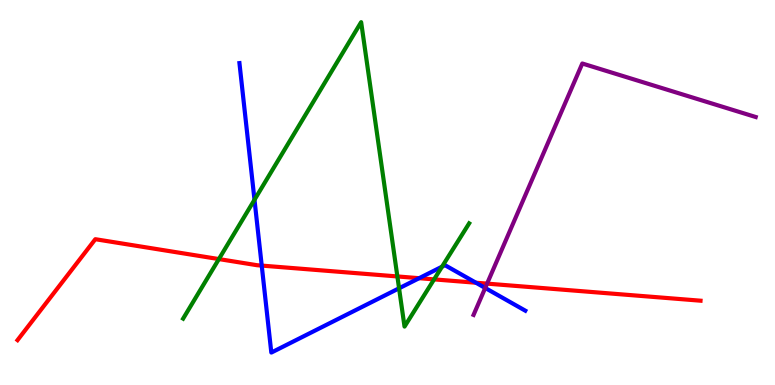[{'lines': ['blue', 'red'], 'intersections': [{'x': 3.38, 'y': 3.1}, {'x': 5.41, 'y': 2.77}, {'x': 6.14, 'y': 2.66}]}, {'lines': ['green', 'red'], 'intersections': [{'x': 2.82, 'y': 3.27}, {'x': 5.13, 'y': 2.82}, {'x': 5.6, 'y': 2.74}]}, {'lines': ['purple', 'red'], 'intersections': [{'x': 6.28, 'y': 2.63}]}, {'lines': ['blue', 'green'], 'intersections': [{'x': 3.28, 'y': 4.81}, {'x': 5.15, 'y': 2.51}, {'x': 5.7, 'y': 3.07}]}, {'lines': ['blue', 'purple'], 'intersections': [{'x': 6.26, 'y': 2.52}]}, {'lines': ['green', 'purple'], 'intersections': []}]